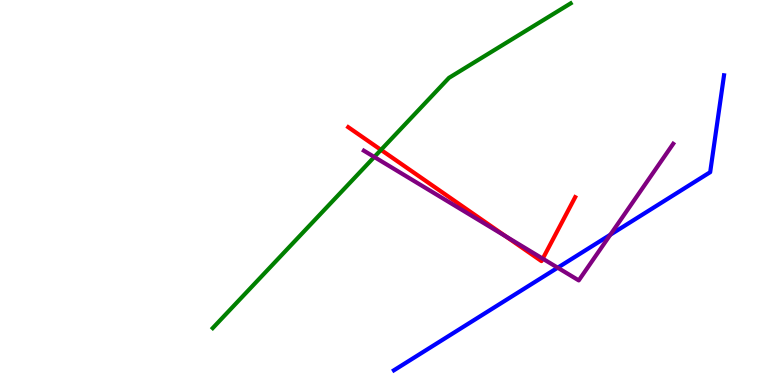[{'lines': ['blue', 'red'], 'intersections': []}, {'lines': ['green', 'red'], 'intersections': [{'x': 4.92, 'y': 6.11}]}, {'lines': ['purple', 'red'], 'intersections': [{'x': 6.53, 'y': 3.86}, {'x': 7.0, 'y': 3.28}]}, {'lines': ['blue', 'green'], 'intersections': []}, {'lines': ['blue', 'purple'], 'intersections': [{'x': 7.2, 'y': 3.05}, {'x': 7.88, 'y': 3.9}]}, {'lines': ['green', 'purple'], 'intersections': [{'x': 4.83, 'y': 5.92}]}]